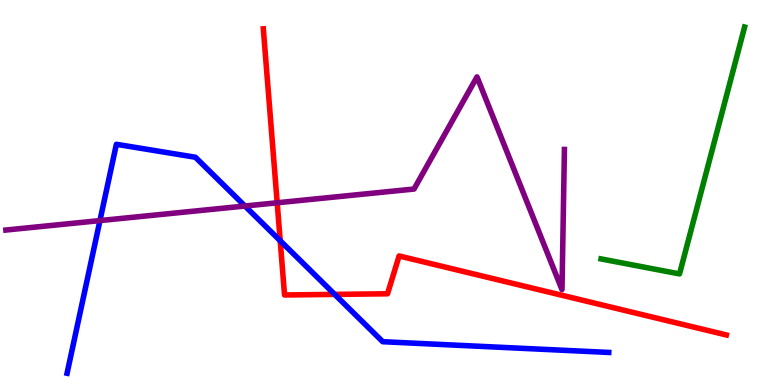[{'lines': ['blue', 'red'], 'intersections': [{'x': 3.62, 'y': 3.75}, {'x': 4.32, 'y': 2.35}]}, {'lines': ['green', 'red'], 'intersections': []}, {'lines': ['purple', 'red'], 'intersections': [{'x': 3.58, 'y': 4.73}]}, {'lines': ['blue', 'green'], 'intersections': []}, {'lines': ['blue', 'purple'], 'intersections': [{'x': 1.29, 'y': 4.27}, {'x': 3.16, 'y': 4.65}]}, {'lines': ['green', 'purple'], 'intersections': []}]